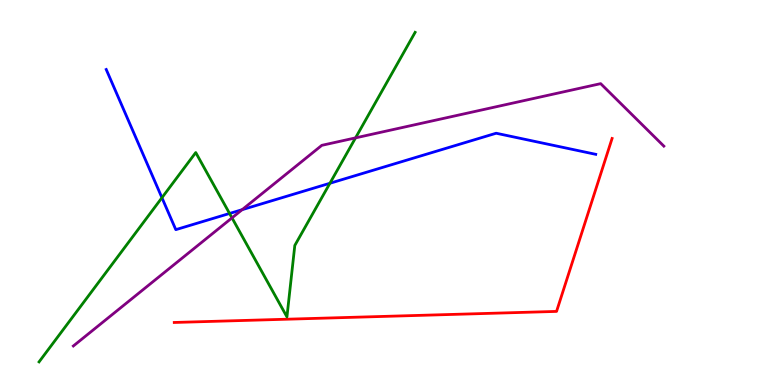[{'lines': ['blue', 'red'], 'intersections': []}, {'lines': ['green', 'red'], 'intersections': []}, {'lines': ['purple', 'red'], 'intersections': []}, {'lines': ['blue', 'green'], 'intersections': [{'x': 2.09, 'y': 4.86}, {'x': 2.96, 'y': 4.46}, {'x': 4.26, 'y': 5.24}]}, {'lines': ['blue', 'purple'], 'intersections': [{'x': 3.12, 'y': 4.55}]}, {'lines': ['green', 'purple'], 'intersections': [{'x': 2.99, 'y': 4.34}, {'x': 4.59, 'y': 6.42}]}]